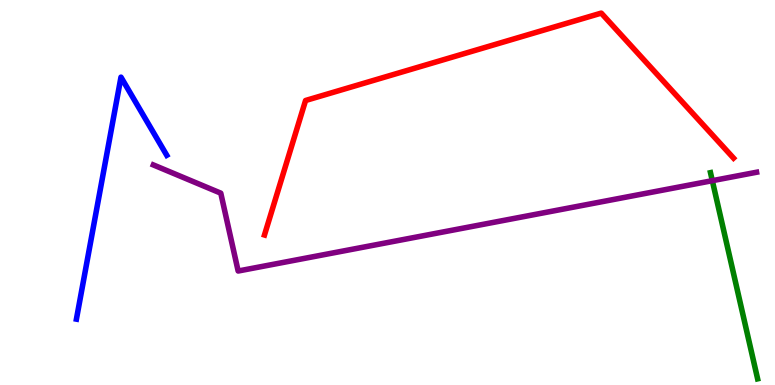[{'lines': ['blue', 'red'], 'intersections': []}, {'lines': ['green', 'red'], 'intersections': []}, {'lines': ['purple', 'red'], 'intersections': []}, {'lines': ['blue', 'green'], 'intersections': []}, {'lines': ['blue', 'purple'], 'intersections': []}, {'lines': ['green', 'purple'], 'intersections': [{'x': 9.19, 'y': 5.31}]}]